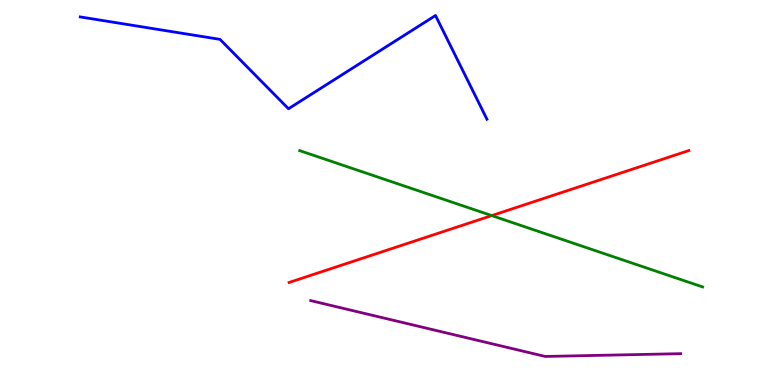[{'lines': ['blue', 'red'], 'intersections': []}, {'lines': ['green', 'red'], 'intersections': [{'x': 6.35, 'y': 4.4}]}, {'lines': ['purple', 'red'], 'intersections': []}, {'lines': ['blue', 'green'], 'intersections': []}, {'lines': ['blue', 'purple'], 'intersections': []}, {'lines': ['green', 'purple'], 'intersections': []}]